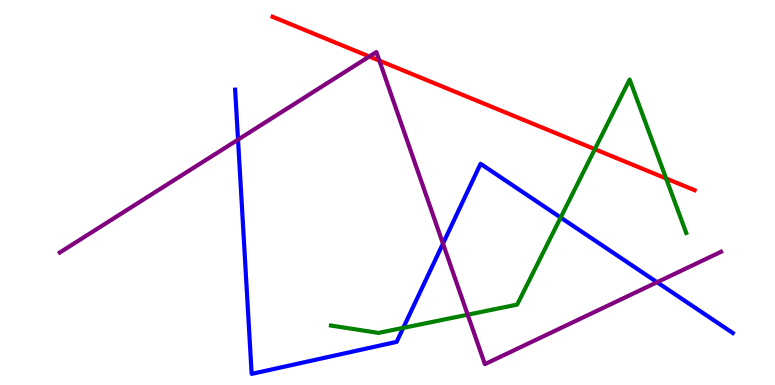[{'lines': ['blue', 'red'], 'intersections': []}, {'lines': ['green', 'red'], 'intersections': [{'x': 7.68, 'y': 6.13}, {'x': 8.6, 'y': 5.36}]}, {'lines': ['purple', 'red'], 'intersections': [{'x': 4.77, 'y': 8.53}, {'x': 4.89, 'y': 8.43}]}, {'lines': ['blue', 'green'], 'intersections': [{'x': 5.2, 'y': 1.48}, {'x': 7.23, 'y': 4.35}]}, {'lines': ['blue', 'purple'], 'intersections': [{'x': 3.07, 'y': 6.37}, {'x': 5.72, 'y': 3.67}, {'x': 8.48, 'y': 2.67}]}, {'lines': ['green', 'purple'], 'intersections': [{'x': 6.03, 'y': 1.83}]}]